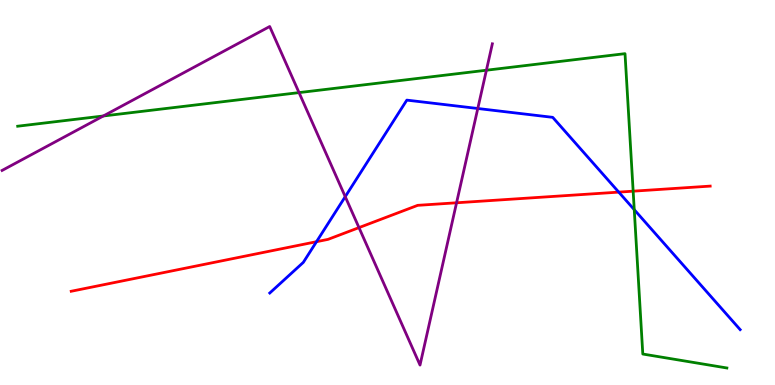[{'lines': ['blue', 'red'], 'intersections': [{'x': 4.08, 'y': 3.72}, {'x': 7.98, 'y': 5.01}]}, {'lines': ['green', 'red'], 'intersections': [{'x': 8.17, 'y': 5.03}]}, {'lines': ['purple', 'red'], 'intersections': [{'x': 4.63, 'y': 4.09}, {'x': 5.89, 'y': 4.73}]}, {'lines': ['blue', 'green'], 'intersections': [{'x': 8.18, 'y': 4.55}]}, {'lines': ['blue', 'purple'], 'intersections': [{'x': 4.45, 'y': 4.89}, {'x': 6.17, 'y': 7.18}]}, {'lines': ['green', 'purple'], 'intersections': [{'x': 1.33, 'y': 6.99}, {'x': 3.86, 'y': 7.59}, {'x': 6.28, 'y': 8.18}]}]